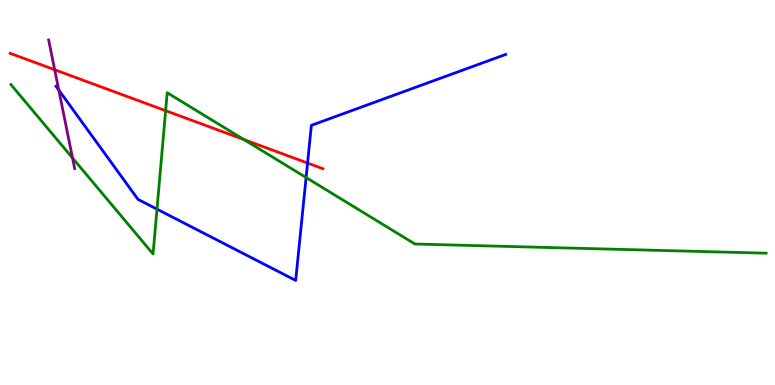[{'lines': ['blue', 'red'], 'intersections': [{'x': 3.97, 'y': 5.77}]}, {'lines': ['green', 'red'], 'intersections': [{'x': 2.14, 'y': 7.13}, {'x': 3.15, 'y': 6.38}]}, {'lines': ['purple', 'red'], 'intersections': [{'x': 0.706, 'y': 8.19}]}, {'lines': ['blue', 'green'], 'intersections': [{'x': 2.03, 'y': 4.57}, {'x': 3.95, 'y': 5.39}]}, {'lines': ['blue', 'purple'], 'intersections': [{'x': 0.759, 'y': 7.66}]}, {'lines': ['green', 'purple'], 'intersections': [{'x': 0.936, 'y': 5.9}]}]